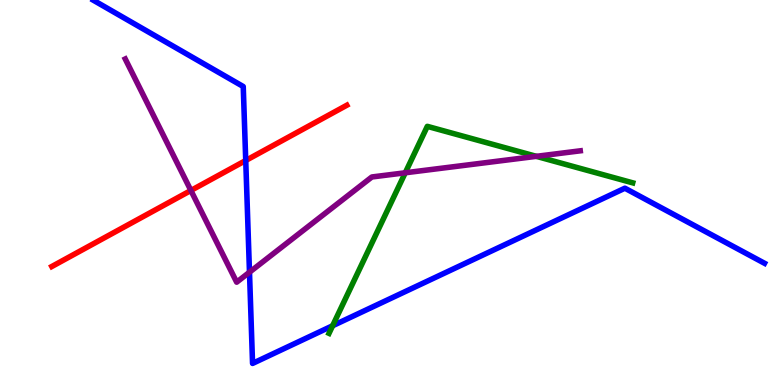[{'lines': ['blue', 'red'], 'intersections': [{'x': 3.17, 'y': 5.83}]}, {'lines': ['green', 'red'], 'intersections': []}, {'lines': ['purple', 'red'], 'intersections': [{'x': 2.46, 'y': 5.05}]}, {'lines': ['blue', 'green'], 'intersections': [{'x': 4.29, 'y': 1.54}]}, {'lines': ['blue', 'purple'], 'intersections': [{'x': 3.22, 'y': 2.93}]}, {'lines': ['green', 'purple'], 'intersections': [{'x': 5.23, 'y': 5.51}, {'x': 6.92, 'y': 5.94}]}]